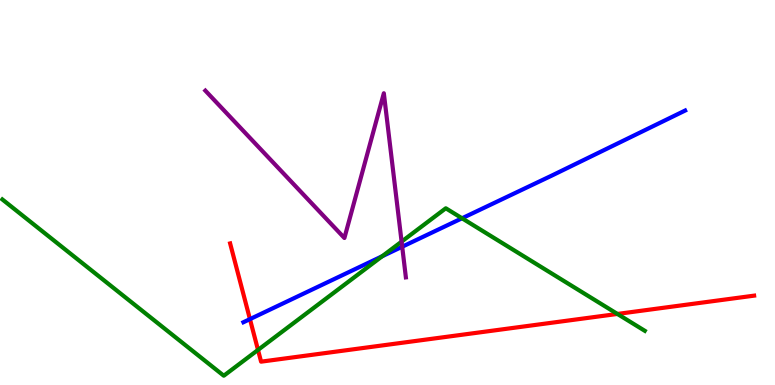[{'lines': ['blue', 'red'], 'intersections': [{'x': 3.23, 'y': 1.71}]}, {'lines': ['green', 'red'], 'intersections': [{'x': 3.33, 'y': 0.911}, {'x': 7.97, 'y': 1.85}]}, {'lines': ['purple', 'red'], 'intersections': []}, {'lines': ['blue', 'green'], 'intersections': [{'x': 4.93, 'y': 3.34}, {'x': 5.96, 'y': 4.33}]}, {'lines': ['blue', 'purple'], 'intersections': [{'x': 5.19, 'y': 3.59}]}, {'lines': ['green', 'purple'], 'intersections': [{'x': 5.18, 'y': 3.72}]}]